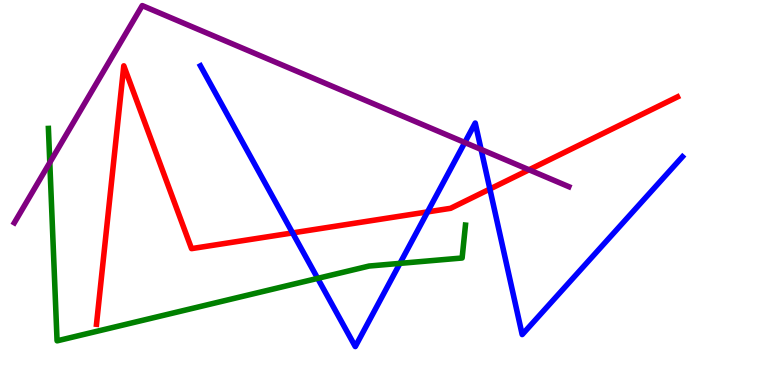[{'lines': ['blue', 'red'], 'intersections': [{'x': 3.78, 'y': 3.95}, {'x': 5.52, 'y': 4.5}, {'x': 6.32, 'y': 5.09}]}, {'lines': ['green', 'red'], 'intersections': []}, {'lines': ['purple', 'red'], 'intersections': [{'x': 6.83, 'y': 5.59}]}, {'lines': ['blue', 'green'], 'intersections': [{'x': 4.1, 'y': 2.77}, {'x': 5.16, 'y': 3.16}]}, {'lines': ['blue', 'purple'], 'intersections': [{'x': 6.0, 'y': 6.3}, {'x': 6.21, 'y': 6.12}]}, {'lines': ['green', 'purple'], 'intersections': [{'x': 0.642, 'y': 5.78}]}]